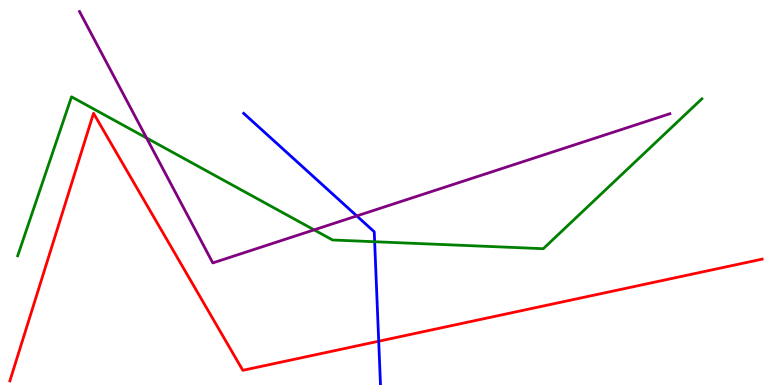[{'lines': ['blue', 'red'], 'intersections': [{'x': 4.89, 'y': 1.14}]}, {'lines': ['green', 'red'], 'intersections': []}, {'lines': ['purple', 'red'], 'intersections': []}, {'lines': ['blue', 'green'], 'intersections': [{'x': 4.83, 'y': 3.72}]}, {'lines': ['blue', 'purple'], 'intersections': [{'x': 4.6, 'y': 4.39}]}, {'lines': ['green', 'purple'], 'intersections': [{'x': 1.89, 'y': 6.42}, {'x': 4.05, 'y': 4.03}]}]